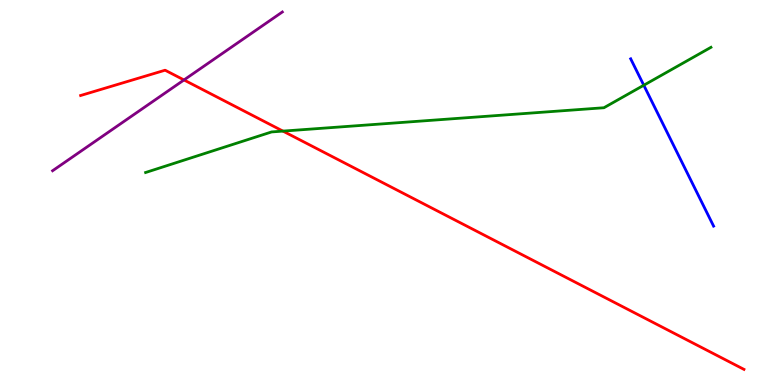[{'lines': ['blue', 'red'], 'intersections': []}, {'lines': ['green', 'red'], 'intersections': [{'x': 3.65, 'y': 6.59}]}, {'lines': ['purple', 'red'], 'intersections': [{'x': 2.37, 'y': 7.92}]}, {'lines': ['blue', 'green'], 'intersections': [{'x': 8.31, 'y': 7.79}]}, {'lines': ['blue', 'purple'], 'intersections': []}, {'lines': ['green', 'purple'], 'intersections': []}]